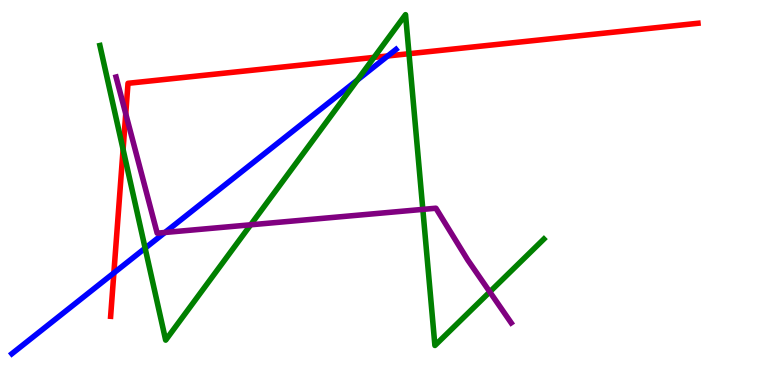[{'lines': ['blue', 'red'], 'intersections': [{'x': 1.47, 'y': 2.91}, {'x': 5.0, 'y': 8.55}]}, {'lines': ['green', 'red'], 'intersections': [{'x': 1.59, 'y': 6.12}, {'x': 4.83, 'y': 8.51}, {'x': 5.28, 'y': 8.6}]}, {'lines': ['purple', 'red'], 'intersections': [{'x': 1.62, 'y': 7.04}]}, {'lines': ['blue', 'green'], 'intersections': [{'x': 1.87, 'y': 3.55}, {'x': 4.61, 'y': 7.92}]}, {'lines': ['blue', 'purple'], 'intersections': [{'x': 2.13, 'y': 3.96}]}, {'lines': ['green', 'purple'], 'intersections': [{'x': 3.23, 'y': 4.16}, {'x': 5.46, 'y': 4.56}, {'x': 6.32, 'y': 2.42}]}]